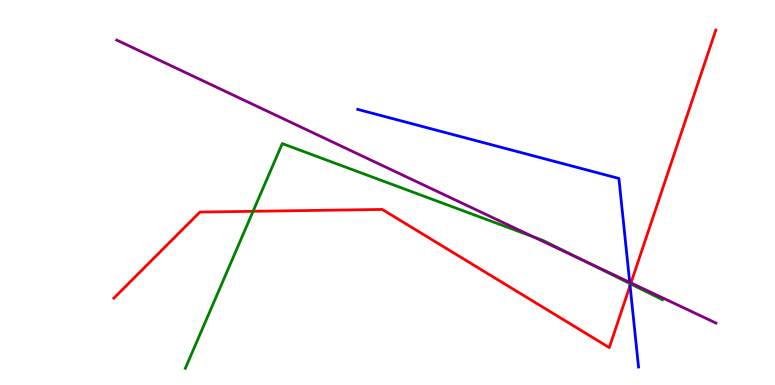[{'lines': ['blue', 'red'], 'intersections': [{'x': 8.13, 'y': 2.58}]}, {'lines': ['green', 'red'], 'intersections': [{'x': 3.27, 'y': 4.51}, {'x': 8.14, 'y': 2.63}]}, {'lines': ['purple', 'red'], 'intersections': [{'x': 8.14, 'y': 2.65}]}, {'lines': ['blue', 'green'], 'intersections': [{'x': 8.13, 'y': 2.64}]}, {'lines': ['blue', 'purple'], 'intersections': [{'x': 8.13, 'y': 2.67}]}, {'lines': ['green', 'purple'], 'intersections': [{'x': 6.89, 'y': 3.85}, {'x': 7.51, 'y': 3.25}]}]